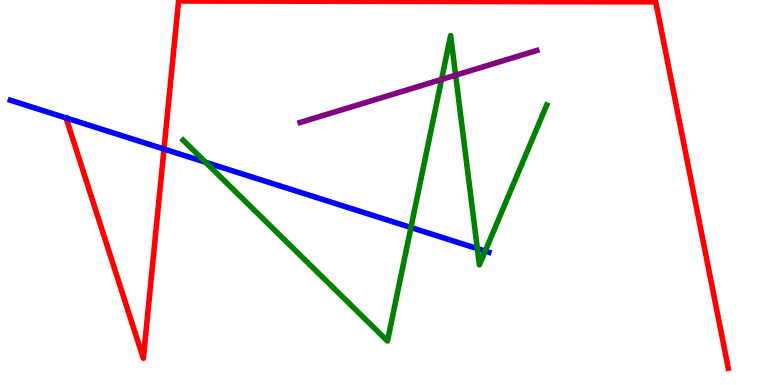[{'lines': ['blue', 'red'], 'intersections': [{'x': 2.12, 'y': 6.13}]}, {'lines': ['green', 'red'], 'intersections': []}, {'lines': ['purple', 'red'], 'intersections': []}, {'lines': ['blue', 'green'], 'intersections': [{'x': 2.65, 'y': 5.79}, {'x': 5.3, 'y': 4.09}, {'x': 6.16, 'y': 3.54}, {'x': 6.26, 'y': 3.48}]}, {'lines': ['blue', 'purple'], 'intersections': []}, {'lines': ['green', 'purple'], 'intersections': [{'x': 5.7, 'y': 7.94}, {'x': 5.88, 'y': 8.05}]}]